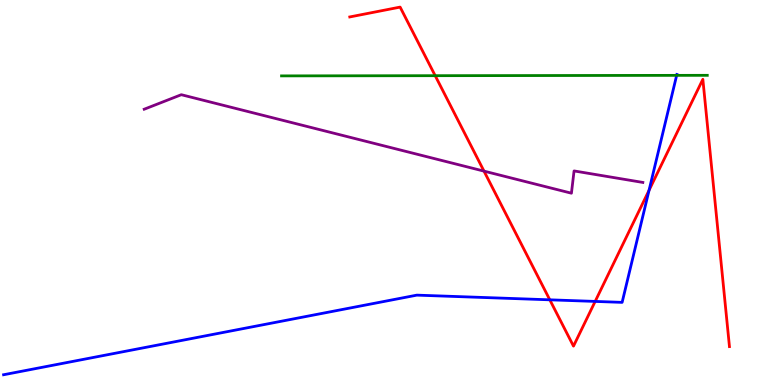[{'lines': ['blue', 'red'], 'intersections': [{'x': 7.09, 'y': 2.21}, {'x': 7.68, 'y': 2.17}, {'x': 8.38, 'y': 5.06}]}, {'lines': ['green', 'red'], 'intersections': [{'x': 5.62, 'y': 8.03}]}, {'lines': ['purple', 'red'], 'intersections': [{'x': 6.25, 'y': 5.56}]}, {'lines': ['blue', 'green'], 'intersections': [{'x': 8.73, 'y': 8.04}]}, {'lines': ['blue', 'purple'], 'intersections': []}, {'lines': ['green', 'purple'], 'intersections': []}]